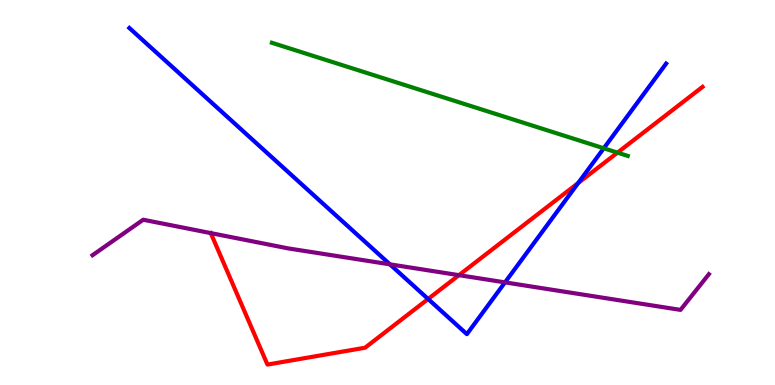[{'lines': ['blue', 'red'], 'intersections': [{'x': 5.52, 'y': 2.23}, {'x': 7.46, 'y': 5.25}]}, {'lines': ['green', 'red'], 'intersections': [{'x': 7.97, 'y': 6.04}]}, {'lines': ['purple', 'red'], 'intersections': [{'x': 2.72, 'y': 3.95}, {'x': 5.92, 'y': 2.85}]}, {'lines': ['blue', 'green'], 'intersections': [{'x': 7.79, 'y': 6.15}]}, {'lines': ['blue', 'purple'], 'intersections': [{'x': 5.03, 'y': 3.13}, {'x': 6.52, 'y': 2.67}]}, {'lines': ['green', 'purple'], 'intersections': []}]